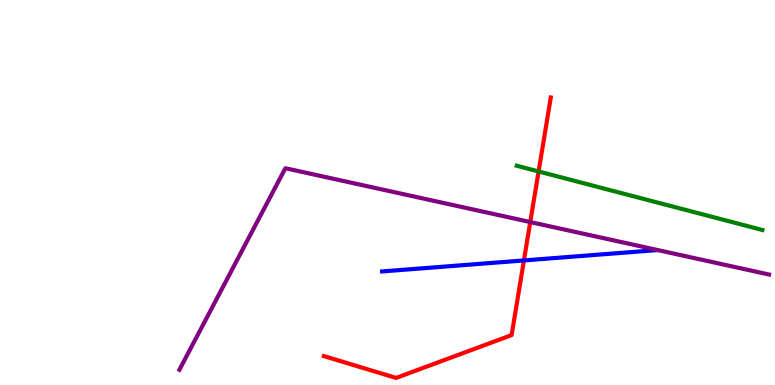[{'lines': ['blue', 'red'], 'intersections': [{'x': 6.76, 'y': 3.24}]}, {'lines': ['green', 'red'], 'intersections': [{'x': 6.95, 'y': 5.55}]}, {'lines': ['purple', 'red'], 'intersections': [{'x': 6.84, 'y': 4.23}]}, {'lines': ['blue', 'green'], 'intersections': []}, {'lines': ['blue', 'purple'], 'intersections': []}, {'lines': ['green', 'purple'], 'intersections': []}]